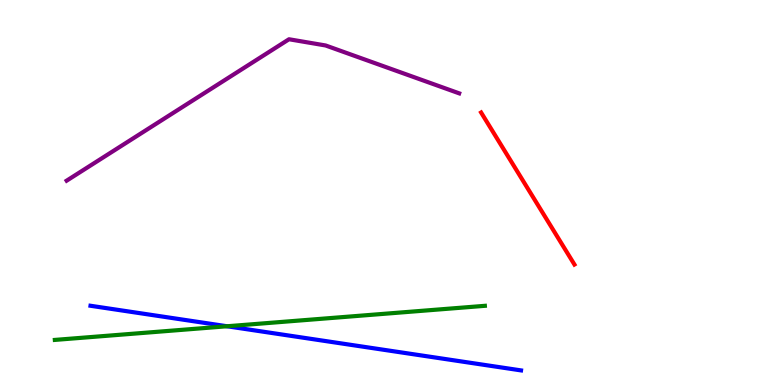[{'lines': ['blue', 'red'], 'intersections': []}, {'lines': ['green', 'red'], 'intersections': []}, {'lines': ['purple', 'red'], 'intersections': []}, {'lines': ['blue', 'green'], 'intersections': [{'x': 2.93, 'y': 1.53}]}, {'lines': ['blue', 'purple'], 'intersections': []}, {'lines': ['green', 'purple'], 'intersections': []}]